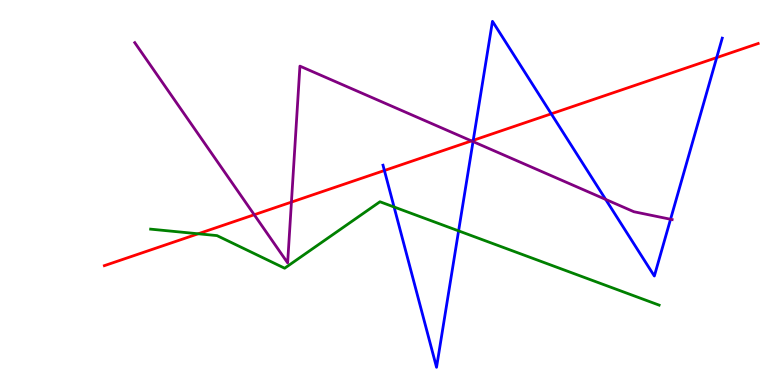[{'lines': ['blue', 'red'], 'intersections': [{'x': 4.96, 'y': 5.57}, {'x': 6.11, 'y': 6.36}, {'x': 7.11, 'y': 7.04}, {'x': 9.25, 'y': 8.5}]}, {'lines': ['green', 'red'], 'intersections': [{'x': 2.56, 'y': 3.93}]}, {'lines': ['purple', 'red'], 'intersections': [{'x': 3.28, 'y': 4.42}, {'x': 3.76, 'y': 4.75}, {'x': 6.08, 'y': 6.34}]}, {'lines': ['blue', 'green'], 'intersections': [{'x': 5.08, 'y': 4.62}, {'x': 5.92, 'y': 4.0}]}, {'lines': ['blue', 'purple'], 'intersections': [{'x': 6.1, 'y': 6.32}, {'x': 7.81, 'y': 4.82}, {'x': 8.65, 'y': 4.31}]}, {'lines': ['green', 'purple'], 'intersections': []}]